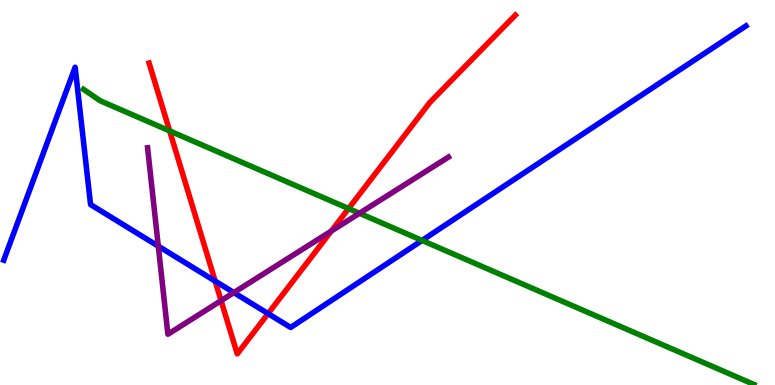[{'lines': ['blue', 'red'], 'intersections': [{'x': 2.78, 'y': 2.7}, {'x': 3.46, 'y': 1.85}]}, {'lines': ['green', 'red'], 'intersections': [{'x': 2.19, 'y': 6.6}, {'x': 4.5, 'y': 4.58}]}, {'lines': ['purple', 'red'], 'intersections': [{'x': 2.85, 'y': 2.19}, {'x': 4.28, 'y': 4.0}]}, {'lines': ['blue', 'green'], 'intersections': [{'x': 5.45, 'y': 3.75}]}, {'lines': ['blue', 'purple'], 'intersections': [{'x': 2.04, 'y': 3.61}, {'x': 3.02, 'y': 2.4}]}, {'lines': ['green', 'purple'], 'intersections': [{'x': 4.64, 'y': 4.46}]}]